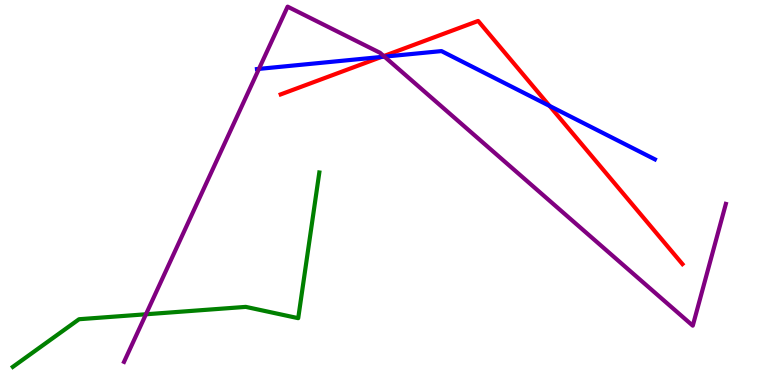[{'lines': ['blue', 'red'], 'intersections': [{'x': 4.92, 'y': 8.52}, {'x': 7.09, 'y': 7.25}]}, {'lines': ['green', 'red'], 'intersections': []}, {'lines': ['purple', 'red'], 'intersections': [{'x': 4.95, 'y': 8.54}]}, {'lines': ['blue', 'green'], 'intersections': []}, {'lines': ['blue', 'purple'], 'intersections': [{'x': 3.34, 'y': 8.21}, {'x': 4.96, 'y': 8.53}]}, {'lines': ['green', 'purple'], 'intersections': [{'x': 1.88, 'y': 1.84}]}]